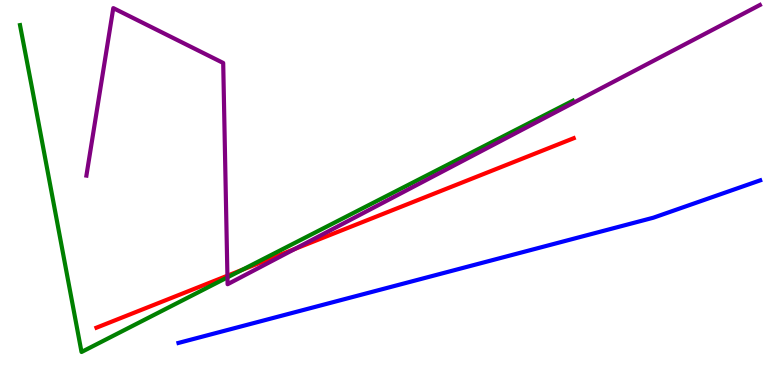[{'lines': ['blue', 'red'], 'intersections': []}, {'lines': ['green', 'red'], 'intersections': [{'x': 3.12, 'y': 2.99}]}, {'lines': ['purple', 'red'], 'intersections': [{'x': 2.93, 'y': 2.84}, {'x': 3.81, 'y': 3.54}]}, {'lines': ['blue', 'green'], 'intersections': []}, {'lines': ['blue', 'purple'], 'intersections': []}, {'lines': ['green', 'purple'], 'intersections': [{'x': 2.93, 'y': 2.8}]}]